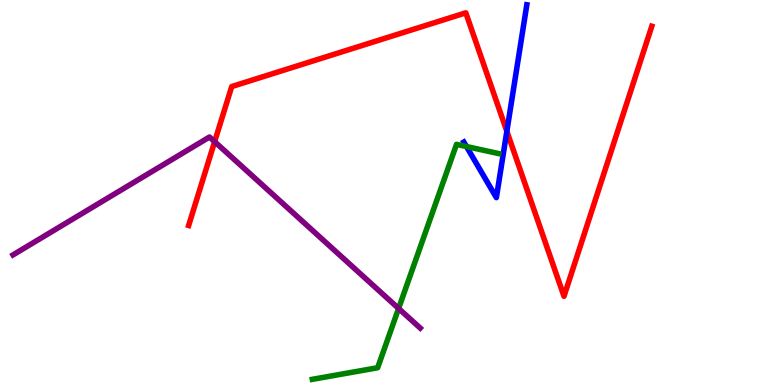[{'lines': ['blue', 'red'], 'intersections': [{'x': 6.54, 'y': 6.59}]}, {'lines': ['green', 'red'], 'intersections': []}, {'lines': ['purple', 'red'], 'intersections': [{'x': 2.77, 'y': 6.32}]}, {'lines': ['blue', 'green'], 'intersections': [{'x': 6.02, 'y': 6.19}]}, {'lines': ['blue', 'purple'], 'intersections': []}, {'lines': ['green', 'purple'], 'intersections': [{'x': 5.14, 'y': 1.99}]}]